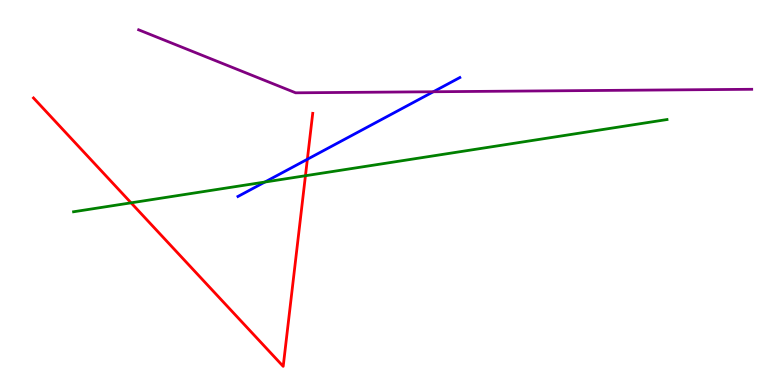[{'lines': ['blue', 'red'], 'intersections': [{'x': 3.97, 'y': 5.86}]}, {'lines': ['green', 'red'], 'intersections': [{'x': 1.69, 'y': 4.73}, {'x': 3.94, 'y': 5.44}]}, {'lines': ['purple', 'red'], 'intersections': []}, {'lines': ['blue', 'green'], 'intersections': [{'x': 3.42, 'y': 5.27}]}, {'lines': ['blue', 'purple'], 'intersections': [{'x': 5.59, 'y': 7.62}]}, {'lines': ['green', 'purple'], 'intersections': []}]